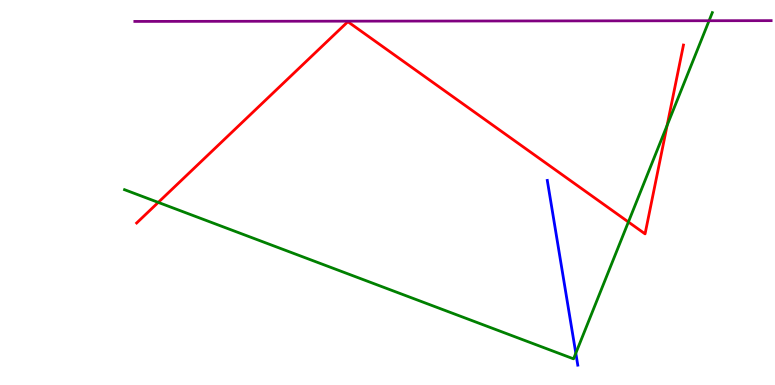[{'lines': ['blue', 'red'], 'intersections': []}, {'lines': ['green', 'red'], 'intersections': [{'x': 2.04, 'y': 4.74}, {'x': 8.11, 'y': 4.23}, {'x': 8.61, 'y': 6.74}]}, {'lines': ['purple', 'red'], 'intersections': []}, {'lines': ['blue', 'green'], 'intersections': [{'x': 7.43, 'y': 0.826}]}, {'lines': ['blue', 'purple'], 'intersections': []}, {'lines': ['green', 'purple'], 'intersections': [{'x': 9.15, 'y': 9.46}]}]